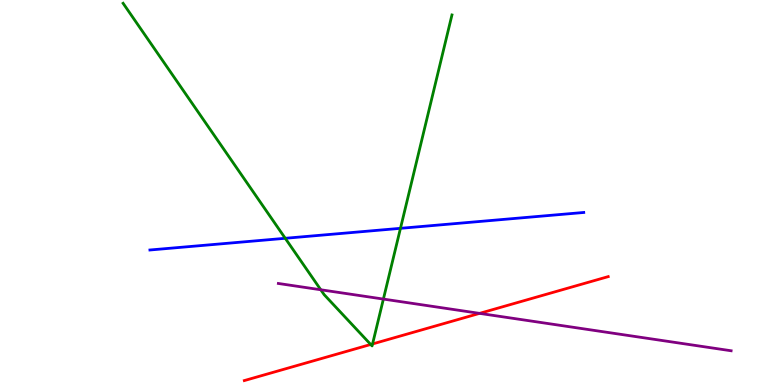[{'lines': ['blue', 'red'], 'intersections': []}, {'lines': ['green', 'red'], 'intersections': [{'x': 4.78, 'y': 1.05}, {'x': 4.81, 'y': 1.07}]}, {'lines': ['purple', 'red'], 'intersections': [{'x': 6.19, 'y': 1.86}]}, {'lines': ['blue', 'green'], 'intersections': [{'x': 3.68, 'y': 3.81}, {'x': 5.17, 'y': 4.07}]}, {'lines': ['blue', 'purple'], 'intersections': []}, {'lines': ['green', 'purple'], 'intersections': [{'x': 4.14, 'y': 2.47}, {'x': 4.95, 'y': 2.23}]}]